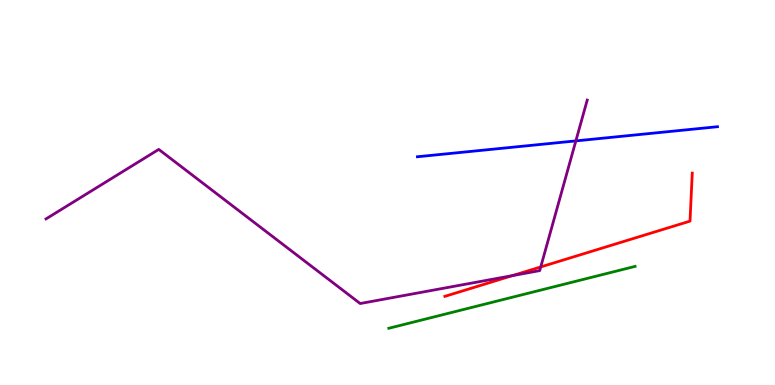[{'lines': ['blue', 'red'], 'intersections': []}, {'lines': ['green', 'red'], 'intersections': []}, {'lines': ['purple', 'red'], 'intersections': [{'x': 6.61, 'y': 2.84}, {'x': 6.98, 'y': 3.07}]}, {'lines': ['blue', 'green'], 'intersections': []}, {'lines': ['blue', 'purple'], 'intersections': [{'x': 7.43, 'y': 6.34}]}, {'lines': ['green', 'purple'], 'intersections': []}]